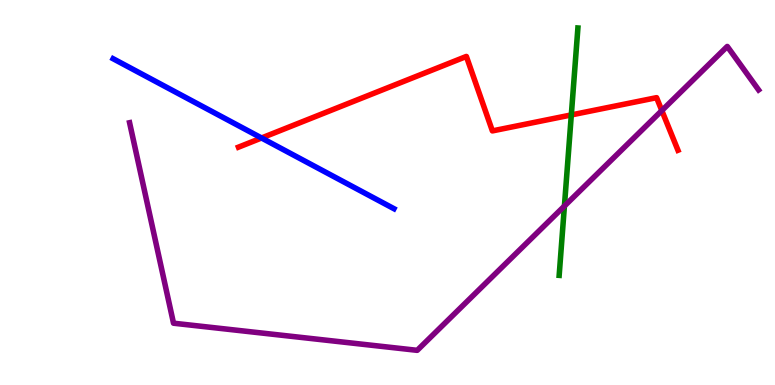[{'lines': ['blue', 'red'], 'intersections': [{'x': 3.37, 'y': 6.42}]}, {'lines': ['green', 'red'], 'intersections': [{'x': 7.37, 'y': 7.01}]}, {'lines': ['purple', 'red'], 'intersections': [{'x': 8.54, 'y': 7.13}]}, {'lines': ['blue', 'green'], 'intersections': []}, {'lines': ['blue', 'purple'], 'intersections': []}, {'lines': ['green', 'purple'], 'intersections': [{'x': 7.28, 'y': 4.65}]}]